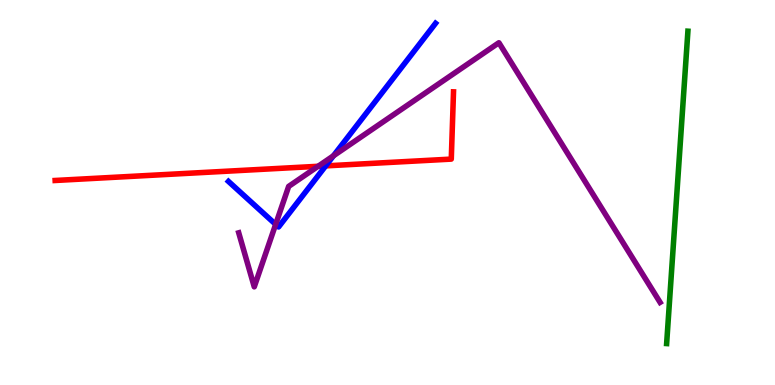[{'lines': ['blue', 'red'], 'intersections': [{'x': 4.2, 'y': 5.69}]}, {'lines': ['green', 'red'], 'intersections': []}, {'lines': ['purple', 'red'], 'intersections': [{'x': 4.1, 'y': 5.68}]}, {'lines': ['blue', 'green'], 'intersections': []}, {'lines': ['blue', 'purple'], 'intersections': [{'x': 3.56, 'y': 4.17}, {'x': 4.3, 'y': 5.95}]}, {'lines': ['green', 'purple'], 'intersections': []}]